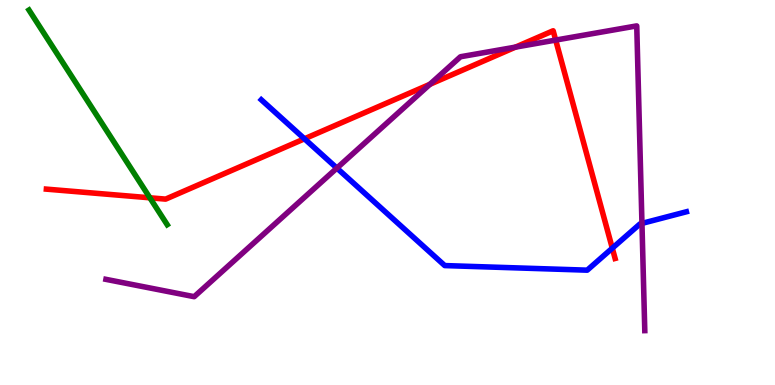[{'lines': ['blue', 'red'], 'intersections': [{'x': 3.93, 'y': 6.39}, {'x': 7.9, 'y': 3.55}]}, {'lines': ['green', 'red'], 'intersections': [{'x': 1.93, 'y': 4.86}]}, {'lines': ['purple', 'red'], 'intersections': [{'x': 5.55, 'y': 7.81}, {'x': 6.65, 'y': 8.78}, {'x': 7.17, 'y': 8.96}]}, {'lines': ['blue', 'green'], 'intersections': []}, {'lines': ['blue', 'purple'], 'intersections': [{'x': 4.35, 'y': 5.63}, {'x': 8.28, 'y': 4.2}]}, {'lines': ['green', 'purple'], 'intersections': []}]